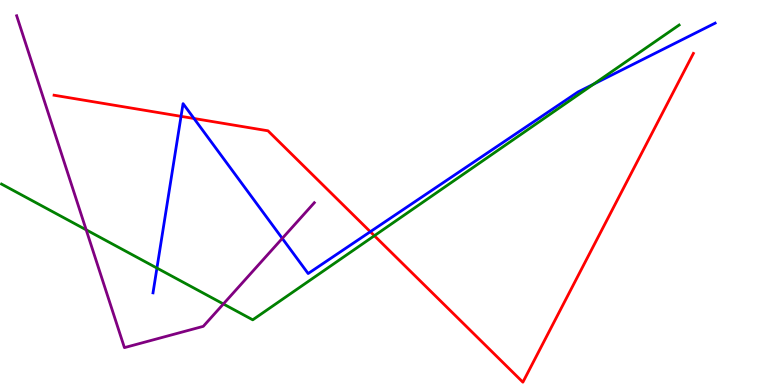[{'lines': ['blue', 'red'], 'intersections': [{'x': 2.34, 'y': 6.98}, {'x': 2.5, 'y': 6.92}, {'x': 4.78, 'y': 3.98}]}, {'lines': ['green', 'red'], 'intersections': [{'x': 4.83, 'y': 3.88}]}, {'lines': ['purple', 'red'], 'intersections': []}, {'lines': ['blue', 'green'], 'intersections': [{'x': 2.03, 'y': 3.04}, {'x': 7.66, 'y': 7.82}]}, {'lines': ['blue', 'purple'], 'intersections': [{'x': 3.64, 'y': 3.81}]}, {'lines': ['green', 'purple'], 'intersections': [{'x': 1.11, 'y': 4.03}, {'x': 2.88, 'y': 2.1}]}]